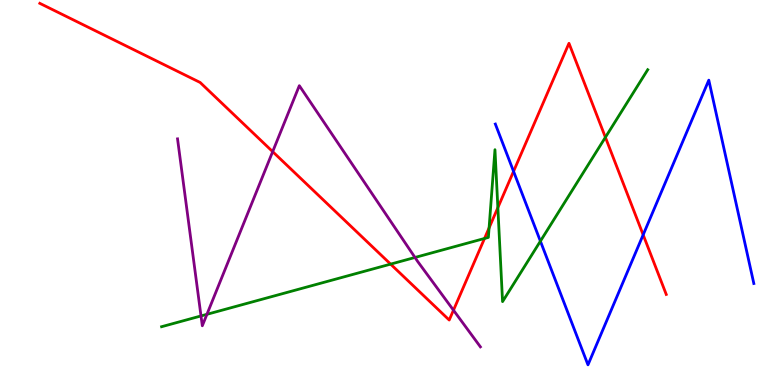[{'lines': ['blue', 'red'], 'intersections': [{'x': 6.63, 'y': 5.55}, {'x': 8.3, 'y': 3.9}]}, {'lines': ['green', 'red'], 'intersections': [{'x': 5.04, 'y': 3.14}, {'x': 6.25, 'y': 3.81}, {'x': 6.31, 'y': 4.08}, {'x': 6.42, 'y': 4.61}, {'x': 7.81, 'y': 6.43}]}, {'lines': ['purple', 'red'], 'intersections': [{'x': 3.52, 'y': 6.06}, {'x': 5.85, 'y': 1.94}]}, {'lines': ['blue', 'green'], 'intersections': [{'x': 6.97, 'y': 3.74}]}, {'lines': ['blue', 'purple'], 'intersections': []}, {'lines': ['green', 'purple'], 'intersections': [{'x': 2.59, 'y': 1.79}, {'x': 2.67, 'y': 1.84}, {'x': 5.35, 'y': 3.31}]}]